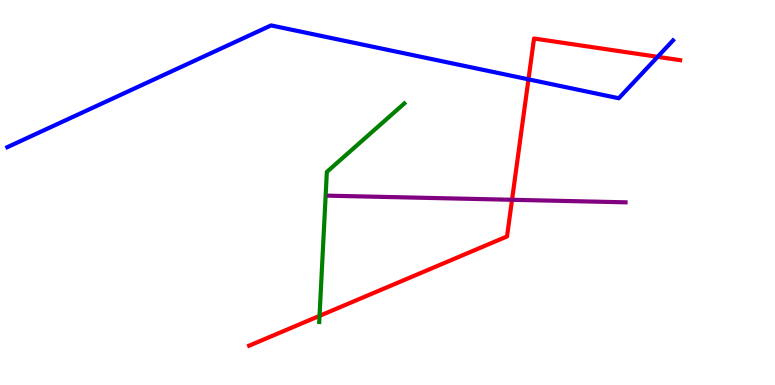[{'lines': ['blue', 'red'], 'intersections': [{'x': 6.82, 'y': 7.94}, {'x': 8.49, 'y': 8.52}]}, {'lines': ['green', 'red'], 'intersections': [{'x': 4.12, 'y': 1.8}]}, {'lines': ['purple', 'red'], 'intersections': [{'x': 6.61, 'y': 4.81}]}, {'lines': ['blue', 'green'], 'intersections': []}, {'lines': ['blue', 'purple'], 'intersections': []}, {'lines': ['green', 'purple'], 'intersections': []}]